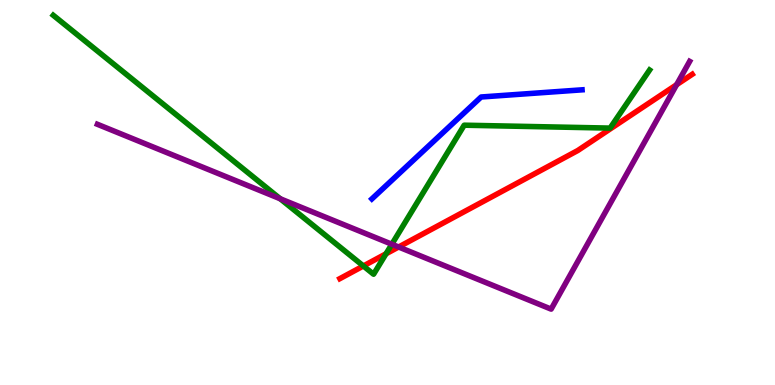[{'lines': ['blue', 'red'], 'intersections': []}, {'lines': ['green', 'red'], 'intersections': [{'x': 4.69, 'y': 3.09}, {'x': 4.98, 'y': 3.41}]}, {'lines': ['purple', 'red'], 'intersections': [{'x': 5.14, 'y': 3.58}, {'x': 8.73, 'y': 7.8}]}, {'lines': ['blue', 'green'], 'intersections': []}, {'lines': ['blue', 'purple'], 'intersections': []}, {'lines': ['green', 'purple'], 'intersections': [{'x': 3.62, 'y': 4.84}, {'x': 5.06, 'y': 3.66}]}]